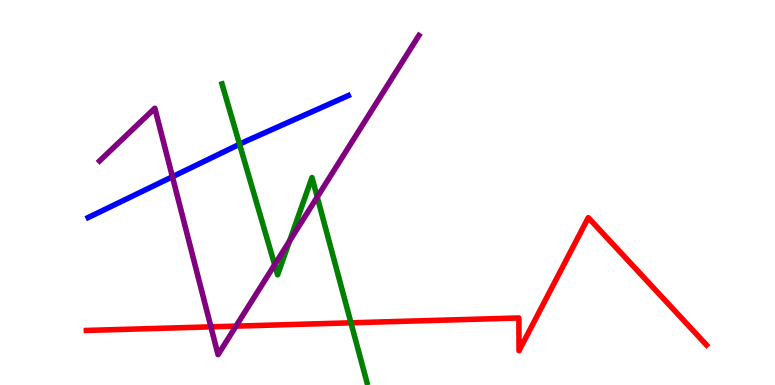[{'lines': ['blue', 'red'], 'intersections': []}, {'lines': ['green', 'red'], 'intersections': [{'x': 4.53, 'y': 1.62}]}, {'lines': ['purple', 'red'], 'intersections': [{'x': 2.72, 'y': 1.51}, {'x': 3.05, 'y': 1.53}]}, {'lines': ['blue', 'green'], 'intersections': [{'x': 3.09, 'y': 6.25}]}, {'lines': ['blue', 'purple'], 'intersections': [{'x': 2.22, 'y': 5.41}]}, {'lines': ['green', 'purple'], 'intersections': [{'x': 3.54, 'y': 3.12}, {'x': 3.74, 'y': 3.74}, {'x': 4.09, 'y': 4.88}]}]